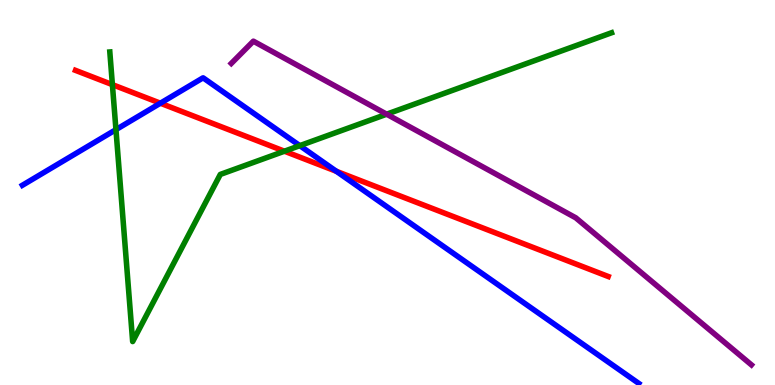[{'lines': ['blue', 'red'], 'intersections': [{'x': 2.07, 'y': 7.32}, {'x': 4.34, 'y': 5.55}]}, {'lines': ['green', 'red'], 'intersections': [{'x': 1.45, 'y': 7.8}, {'x': 3.67, 'y': 6.07}]}, {'lines': ['purple', 'red'], 'intersections': []}, {'lines': ['blue', 'green'], 'intersections': [{'x': 1.5, 'y': 6.63}, {'x': 3.87, 'y': 6.22}]}, {'lines': ['blue', 'purple'], 'intersections': []}, {'lines': ['green', 'purple'], 'intersections': [{'x': 4.99, 'y': 7.03}]}]